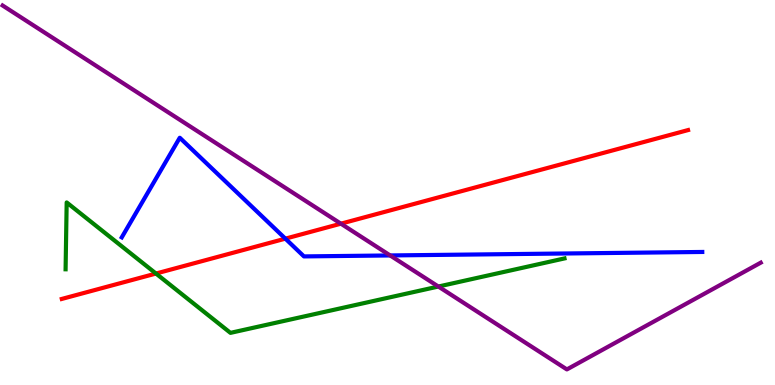[{'lines': ['blue', 'red'], 'intersections': [{'x': 3.68, 'y': 3.8}]}, {'lines': ['green', 'red'], 'intersections': [{'x': 2.01, 'y': 2.89}]}, {'lines': ['purple', 'red'], 'intersections': [{'x': 4.4, 'y': 4.19}]}, {'lines': ['blue', 'green'], 'intersections': []}, {'lines': ['blue', 'purple'], 'intersections': [{'x': 5.03, 'y': 3.37}]}, {'lines': ['green', 'purple'], 'intersections': [{'x': 5.66, 'y': 2.56}]}]